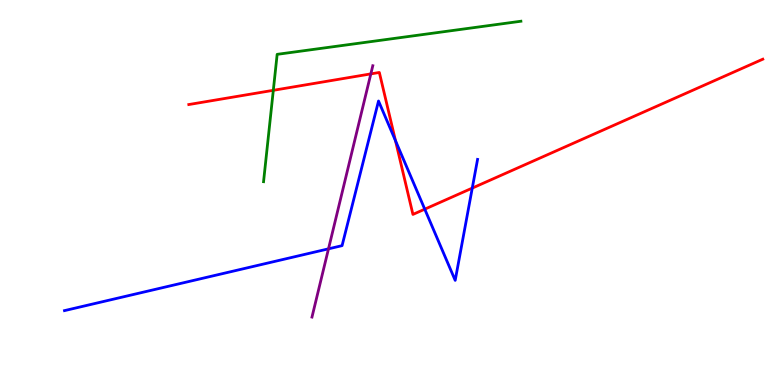[{'lines': ['blue', 'red'], 'intersections': [{'x': 5.1, 'y': 6.35}, {'x': 5.48, 'y': 4.57}, {'x': 6.09, 'y': 5.11}]}, {'lines': ['green', 'red'], 'intersections': [{'x': 3.53, 'y': 7.65}]}, {'lines': ['purple', 'red'], 'intersections': [{'x': 4.78, 'y': 8.08}]}, {'lines': ['blue', 'green'], 'intersections': []}, {'lines': ['blue', 'purple'], 'intersections': [{'x': 4.24, 'y': 3.54}]}, {'lines': ['green', 'purple'], 'intersections': []}]